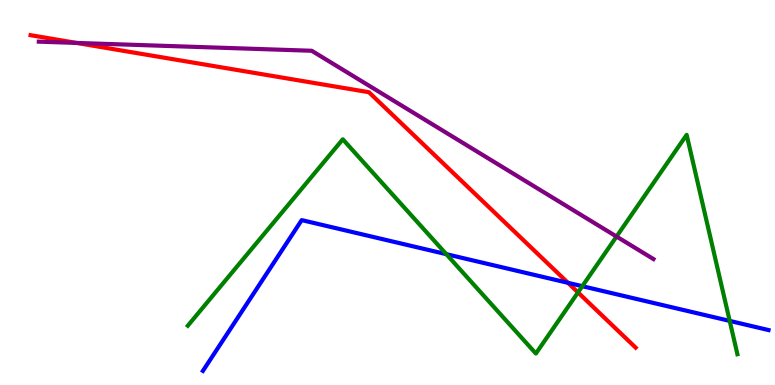[{'lines': ['blue', 'red'], 'intersections': [{'x': 7.33, 'y': 2.65}]}, {'lines': ['green', 'red'], 'intersections': [{'x': 7.46, 'y': 2.4}]}, {'lines': ['purple', 'red'], 'intersections': [{'x': 0.987, 'y': 8.89}]}, {'lines': ['blue', 'green'], 'intersections': [{'x': 5.76, 'y': 3.4}, {'x': 7.51, 'y': 2.57}, {'x': 9.42, 'y': 1.66}]}, {'lines': ['blue', 'purple'], 'intersections': []}, {'lines': ['green', 'purple'], 'intersections': [{'x': 7.96, 'y': 3.86}]}]